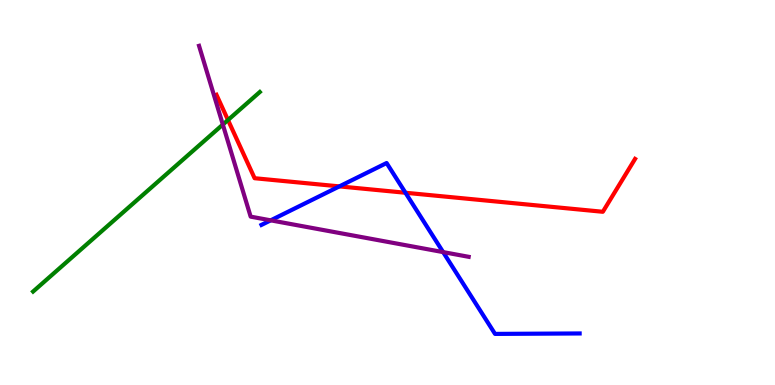[{'lines': ['blue', 'red'], 'intersections': [{'x': 4.38, 'y': 5.16}, {'x': 5.23, 'y': 4.99}]}, {'lines': ['green', 'red'], 'intersections': [{'x': 2.94, 'y': 6.88}]}, {'lines': ['purple', 'red'], 'intersections': []}, {'lines': ['blue', 'green'], 'intersections': []}, {'lines': ['blue', 'purple'], 'intersections': [{'x': 3.49, 'y': 4.28}, {'x': 5.72, 'y': 3.45}]}, {'lines': ['green', 'purple'], 'intersections': [{'x': 2.88, 'y': 6.76}]}]